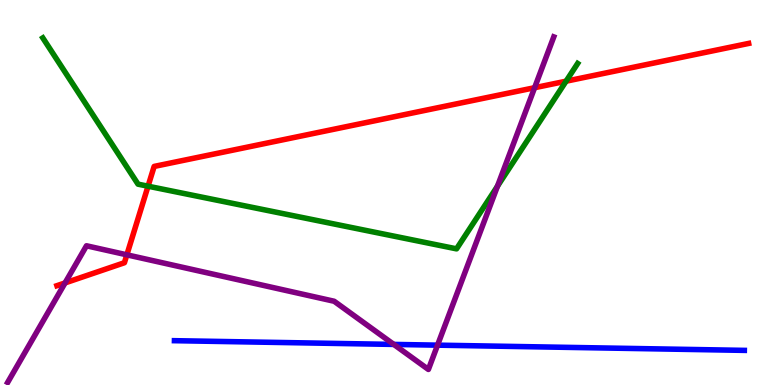[{'lines': ['blue', 'red'], 'intersections': []}, {'lines': ['green', 'red'], 'intersections': [{'x': 1.91, 'y': 5.16}, {'x': 7.3, 'y': 7.89}]}, {'lines': ['purple', 'red'], 'intersections': [{'x': 0.84, 'y': 2.65}, {'x': 1.64, 'y': 3.38}, {'x': 6.9, 'y': 7.72}]}, {'lines': ['blue', 'green'], 'intersections': []}, {'lines': ['blue', 'purple'], 'intersections': [{'x': 5.08, 'y': 1.05}, {'x': 5.65, 'y': 1.03}]}, {'lines': ['green', 'purple'], 'intersections': [{'x': 6.42, 'y': 5.16}]}]